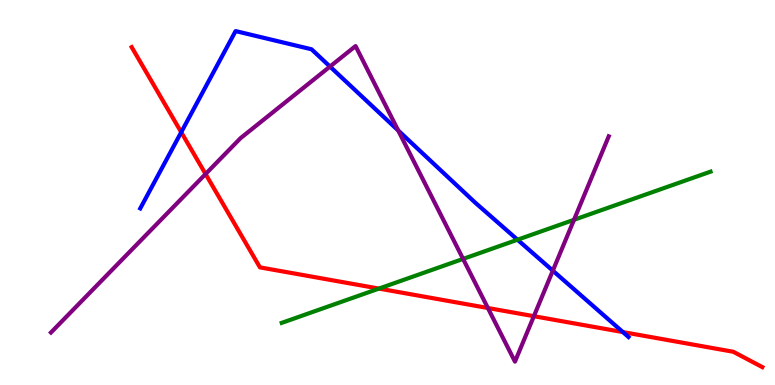[{'lines': ['blue', 'red'], 'intersections': [{'x': 2.34, 'y': 6.57}, {'x': 8.04, 'y': 1.37}]}, {'lines': ['green', 'red'], 'intersections': [{'x': 4.89, 'y': 2.5}]}, {'lines': ['purple', 'red'], 'intersections': [{'x': 2.65, 'y': 5.48}, {'x': 6.3, 'y': 2.0}, {'x': 6.89, 'y': 1.79}]}, {'lines': ['blue', 'green'], 'intersections': [{'x': 6.68, 'y': 3.77}]}, {'lines': ['blue', 'purple'], 'intersections': [{'x': 4.26, 'y': 8.27}, {'x': 5.14, 'y': 6.61}, {'x': 7.13, 'y': 2.97}]}, {'lines': ['green', 'purple'], 'intersections': [{'x': 5.98, 'y': 3.27}, {'x': 7.41, 'y': 4.29}]}]